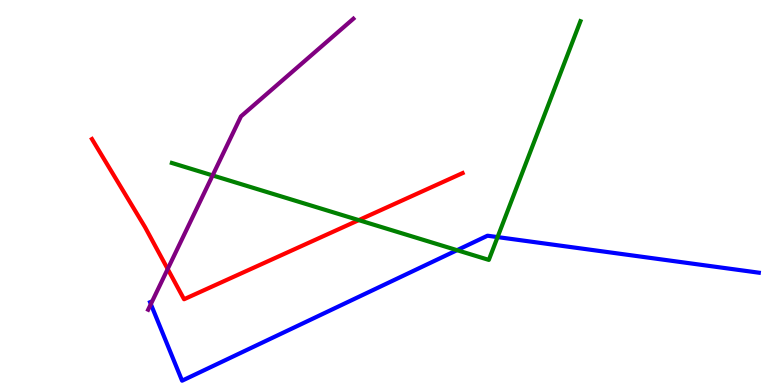[{'lines': ['blue', 'red'], 'intersections': []}, {'lines': ['green', 'red'], 'intersections': [{'x': 4.63, 'y': 4.28}]}, {'lines': ['purple', 'red'], 'intersections': [{'x': 2.16, 'y': 3.01}]}, {'lines': ['blue', 'green'], 'intersections': [{'x': 5.9, 'y': 3.5}, {'x': 6.42, 'y': 3.84}]}, {'lines': ['blue', 'purple'], 'intersections': [{'x': 1.95, 'y': 2.1}]}, {'lines': ['green', 'purple'], 'intersections': [{'x': 2.74, 'y': 5.44}]}]